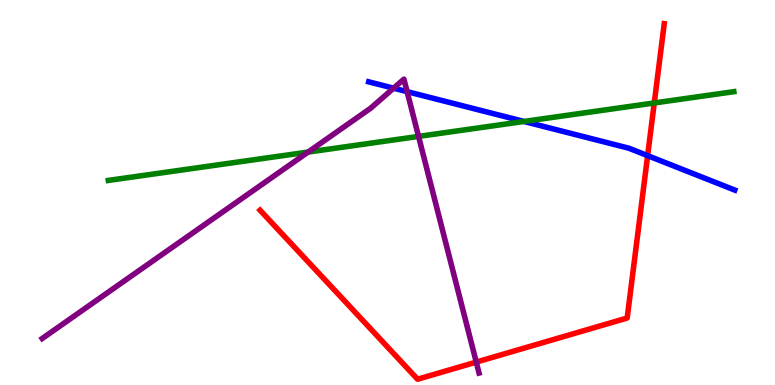[{'lines': ['blue', 'red'], 'intersections': [{'x': 8.36, 'y': 5.96}]}, {'lines': ['green', 'red'], 'intersections': [{'x': 8.44, 'y': 7.33}]}, {'lines': ['purple', 'red'], 'intersections': [{'x': 6.15, 'y': 0.595}]}, {'lines': ['blue', 'green'], 'intersections': [{'x': 6.76, 'y': 6.85}]}, {'lines': ['blue', 'purple'], 'intersections': [{'x': 5.08, 'y': 7.71}, {'x': 5.25, 'y': 7.62}]}, {'lines': ['green', 'purple'], 'intersections': [{'x': 3.98, 'y': 6.05}, {'x': 5.4, 'y': 6.46}]}]